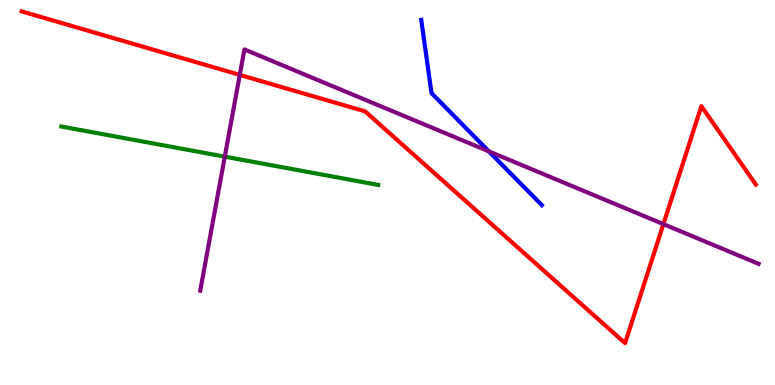[{'lines': ['blue', 'red'], 'intersections': []}, {'lines': ['green', 'red'], 'intersections': []}, {'lines': ['purple', 'red'], 'intersections': [{'x': 3.09, 'y': 8.05}, {'x': 8.56, 'y': 4.18}]}, {'lines': ['blue', 'green'], 'intersections': []}, {'lines': ['blue', 'purple'], 'intersections': [{'x': 6.31, 'y': 6.07}]}, {'lines': ['green', 'purple'], 'intersections': [{'x': 2.9, 'y': 5.93}]}]